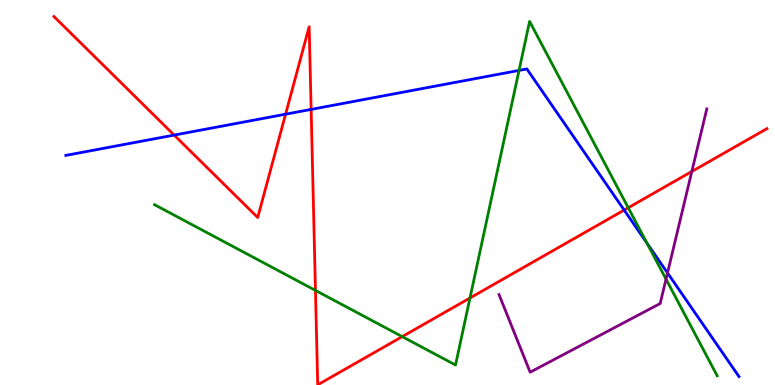[{'lines': ['blue', 'red'], 'intersections': [{'x': 2.25, 'y': 6.49}, {'x': 3.68, 'y': 7.03}, {'x': 4.01, 'y': 7.16}, {'x': 8.05, 'y': 4.54}]}, {'lines': ['green', 'red'], 'intersections': [{'x': 4.07, 'y': 2.46}, {'x': 5.19, 'y': 1.26}, {'x': 6.06, 'y': 2.26}, {'x': 8.11, 'y': 4.6}]}, {'lines': ['purple', 'red'], 'intersections': [{'x': 8.93, 'y': 5.55}]}, {'lines': ['blue', 'green'], 'intersections': [{'x': 6.7, 'y': 8.17}, {'x': 8.35, 'y': 3.68}]}, {'lines': ['blue', 'purple'], 'intersections': [{'x': 8.61, 'y': 2.91}]}, {'lines': ['green', 'purple'], 'intersections': [{'x': 8.59, 'y': 2.75}]}]